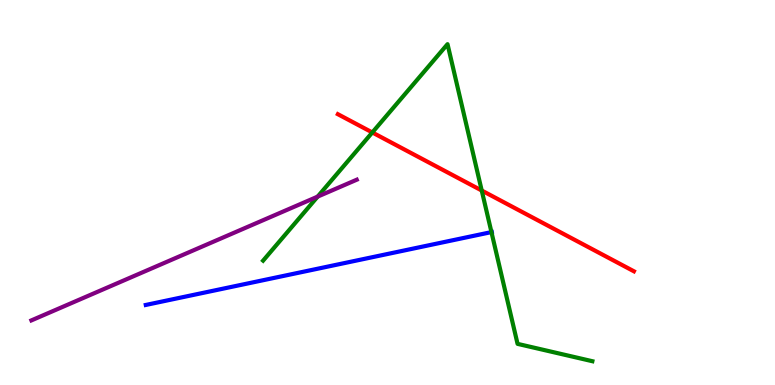[{'lines': ['blue', 'red'], 'intersections': []}, {'lines': ['green', 'red'], 'intersections': [{'x': 4.8, 'y': 6.56}, {'x': 6.22, 'y': 5.05}]}, {'lines': ['purple', 'red'], 'intersections': []}, {'lines': ['blue', 'green'], 'intersections': [{'x': 6.34, 'y': 3.97}]}, {'lines': ['blue', 'purple'], 'intersections': []}, {'lines': ['green', 'purple'], 'intersections': [{'x': 4.1, 'y': 4.89}]}]